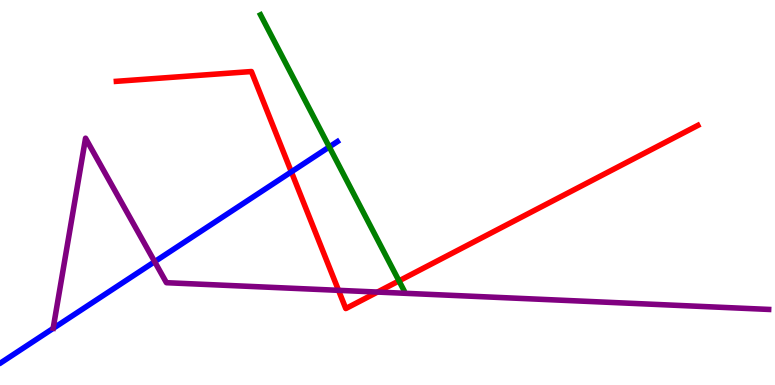[{'lines': ['blue', 'red'], 'intersections': [{'x': 3.76, 'y': 5.54}]}, {'lines': ['green', 'red'], 'intersections': [{'x': 5.15, 'y': 2.7}]}, {'lines': ['purple', 'red'], 'intersections': [{'x': 4.37, 'y': 2.46}, {'x': 4.87, 'y': 2.41}]}, {'lines': ['blue', 'green'], 'intersections': [{'x': 4.25, 'y': 6.18}]}, {'lines': ['blue', 'purple'], 'intersections': [{'x': 2.0, 'y': 3.2}]}, {'lines': ['green', 'purple'], 'intersections': []}]